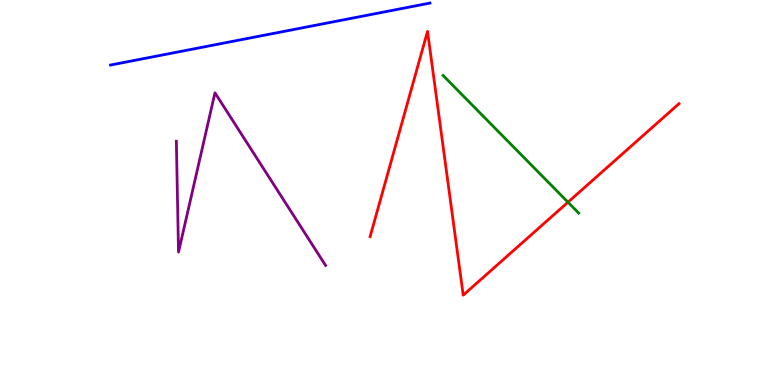[{'lines': ['blue', 'red'], 'intersections': []}, {'lines': ['green', 'red'], 'intersections': [{'x': 7.33, 'y': 4.75}]}, {'lines': ['purple', 'red'], 'intersections': []}, {'lines': ['blue', 'green'], 'intersections': []}, {'lines': ['blue', 'purple'], 'intersections': []}, {'lines': ['green', 'purple'], 'intersections': []}]